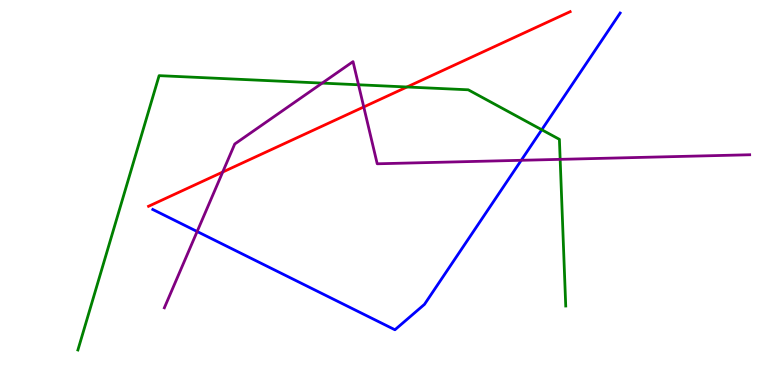[{'lines': ['blue', 'red'], 'intersections': []}, {'lines': ['green', 'red'], 'intersections': [{'x': 5.25, 'y': 7.74}]}, {'lines': ['purple', 'red'], 'intersections': [{'x': 2.87, 'y': 5.53}, {'x': 4.69, 'y': 7.22}]}, {'lines': ['blue', 'green'], 'intersections': [{'x': 6.99, 'y': 6.63}]}, {'lines': ['blue', 'purple'], 'intersections': [{'x': 2.54, 'y': 3.99}, {'x': 6.73, 'y': 5.84}]}, {'lines': ['green', 'purple'], 'intersections': [{'x': 4.16, 'y': 7.84}, {'x': 4.63, 'y': 7.8}, {'x': 7.23, 'y': 5.86}]}]